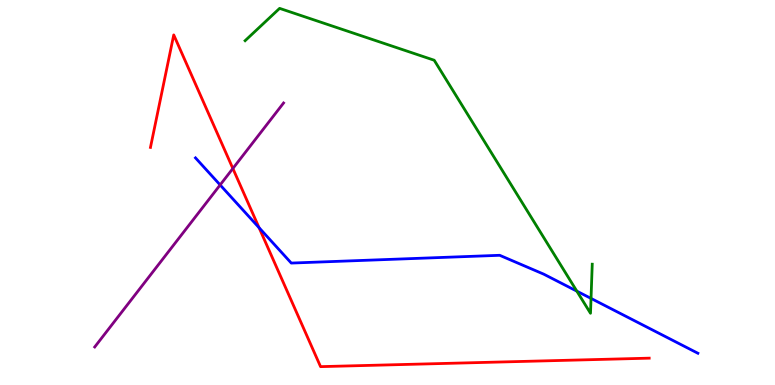[{'lines': ['blue', 'red'], 'intersections': [{'x': 3.34, 'y': 4.09}]}, {'lines': ['green', 'red'], 'intersections': []}, {'lines': ['purple', 'red'], 'intersections': [{'x': 3.0, 'y': 5.62}]}, {'lines': ['blue', 'green'], 'intersections': [{'x': 7.44, 'y': 2.44}, {'x': 7.63, 'y': 2.25}]}, {'lines': ['blue', 'purple'], 'intersections': [{'x': 2.84, 'y': 5.2}]}, {'lines': ['green', 'purple'], 'intersections': []}]